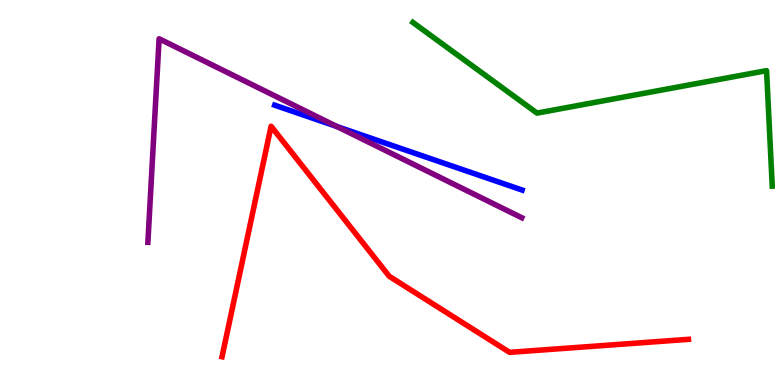[{'lines': ['blue', 'red'], 'intersections': []}, {'lines': ['green', 'red'], 'intersections': []}, {'lines': ['purple', 'red'], 'intersections': []}, {'lines': ['blue', 'green'], 'intersections': []}, {'lines': ['blue', 'purple'], 'intersections': [{'x': 4.35, 'y': 6.71}]}, {'lines': ['green', 'purple'], 'intersections': []}]